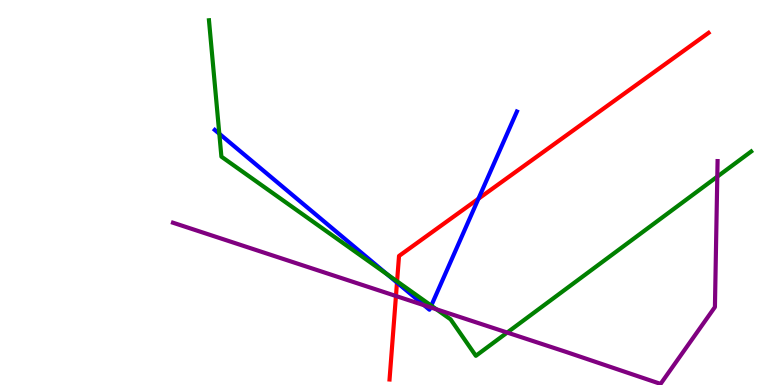[{'lines': ['blue', 'red'], 'intersections': [{'x': 5.12, 'y': 2.66}, {'x': 6.17, 'y': 4.84}]}, {'lines': ['green', 'red'], 'intersections': [{'x': 5.12, 'y': 2.69}]}, {'lines': ['purple', 'red'], 'intersections': [{'x': 5.11, 'y': 2.31}]}, {'lines': ['blue', 'green'], 'intersections': [{'x': 2.83, 'y': 6.53}, {'x': 5.0, 'y': 2.87}, {'x': 5.56, 'y': 2.06}]}, {'lines': ['blue', 'purple'], 'intersections': [{'x': 5.47, 'y': 2.07}, {'x': 5.55, 'y': 2.02}]}, {'lines': ['green', 'purple'], 'intersections': [{'x': 5.63, 'y': 1.97}, {'x': 6.54, 'y': 1.36}, {'x': 9.26, 'y': 5.41}]}]